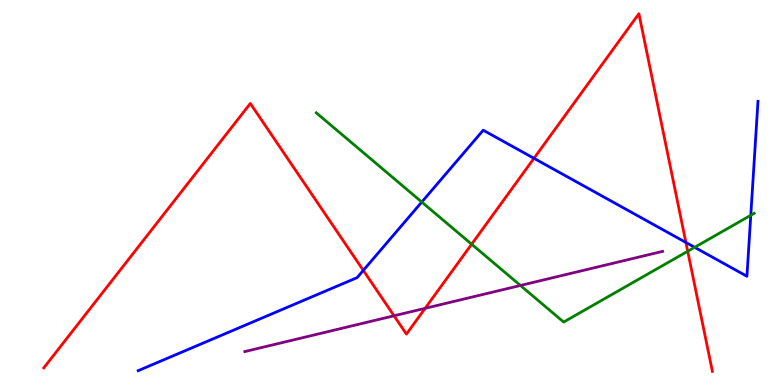[{'lines': ['blue', 'red'], 'intersections': [{'x': 4.69, 'y': 2.98}, {'x': 6.89, 'y': 5.89}, {'x': 8.85, 'y': 3.7}]}, {'lines': ['green', 'red'], 'intersections': [{'x': 6.09, 'y': 3.66}, {'x': 8.87, 'y': 3.47}]}, {'lines': ['purple', 'red'], 'intersections': [{'x': 5.08, 'y': 1.8}, {'x': 5.49, 'y': 1.99}]}, {'lines': ['blue', 'green'], 'intersections': [{'x': 5.44, 'y': 4.75}, {'x': 8.96, 'y': 3.58}, {'x': 9.69, 'y': 4.41}]}, {'lines': ['blue', 'purple'], 'intersections': []}, {'lines': ['green', 'purple'], 'intersections': [{'x': 6.72, 'y': 2.59}]}]